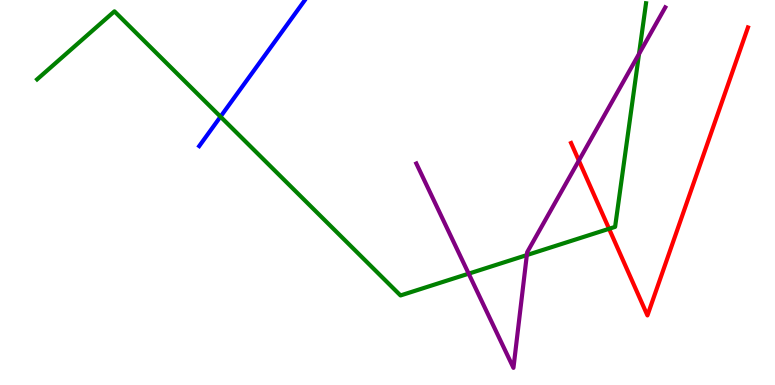[{'lines': ['blue', 'red'], 'intersections': []}, {'lines': ['green', 'red'], 'intersections': [{'x': 7.86, 'y': 4.06}]}, {'lines': ['purple', 'red'], 'intersections': [{'x': 7.47, 'y': 5.83}]}, {'lines': ['blue', 'green'], 'intersections': [{'x': 2.85, 'y': 6.97}]}, {'lines': ['blue', 'purple'], 'intersections': []}, {'lines': ['green', 'purple'], 'intersections': [{'x': 6.05, 'y': 2.89}, {'x': 6.8, 'y': 3.37}, {'x': 8.25, 'y': 8.6}]}]